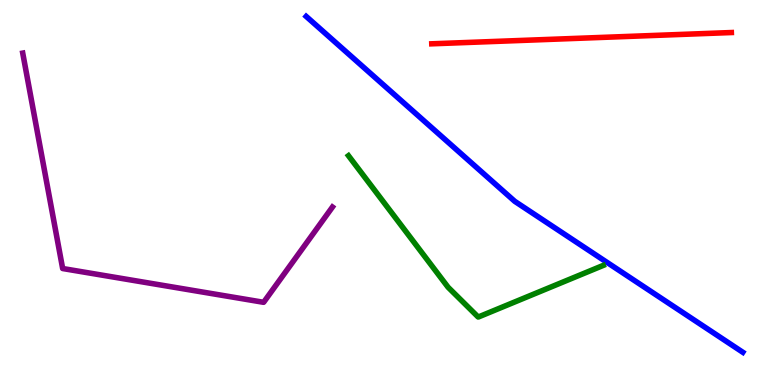[{'lines': ['blue', 'red'], 'intersections': []}, {'lines': ['green', 'red'], 'intersections': []}, {'lines': ['purple', 'red'], 'intersections': []}, {'lines': ['blue', 'green'], 'intersections': []}, {'lines': ['blue', 'purple'], 'intersections': []}, {'lines': ['green', 'purple'], 'intersections': []}]